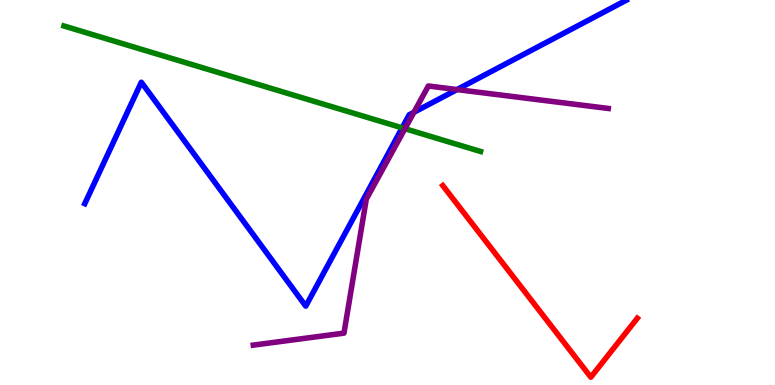[{'lines': ['blue', 'red'], 'intersections': []}, {'lines': ['green', 'red'], 'intersections': []}, {'lines': ['purple', 'red'], 'intersections': []}, {'lines': ['blue', 'green'], 'intersections': [{'x': 5.19, 'y': 6.68}]}, {'lines': ['blue', 'purple'], 'intersections': [{'x': 5.34, 'y': 7.08}, {'x': 5.9, 'y': 7.67}]}, {'lines': ['green', 'purple'], 'intersections': [{'x': 5.22, 'y': 6.66}]}]